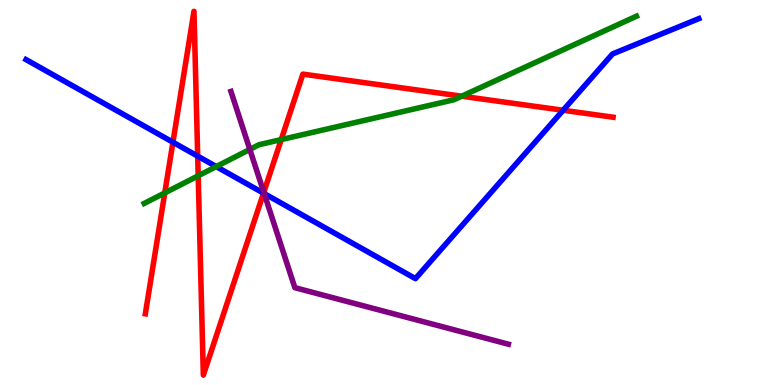[{'lines': ['blue', 'red'], 'intersections': [{'x': 2.23, 'y': 6.31}, {'x': 2.55, 'y': 5.94}, {'x': 3.4, 'y': 4.98}, {'x': 7.27, 'y': 7.14}]}, {'lines': ['green', 'red'], 'intersections': [{'x': 2.13, 'y': 4.99}, {'x': 2.56, 'y': 5.43}, {'x': 3.63, 'y': 6.37}, {'x': 5.96, 'y': 7.5}]}, {'lines': ['purple', 'red'], 'intersections': [{'x': 3.4, 'y': 5.0}]}, {'lines': ['blue', 'green'], 'intersections': [{'x': 2.79, 'y': 5.67}]}, {'lines': ['blue', 'purple'], 'intersections': [{'x': 3.41, 'y': 4.97}]}, {'lines': ['green', 'purple'], 'intersections': [{'x': 3.22, 'y': 6.12}]}]